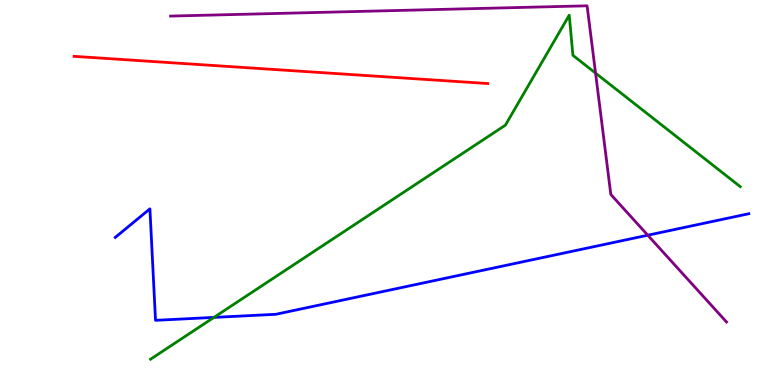[{'lines': ['blue', 'red'], 'intersections': []}, {'lines': ['green', 'red'], 'intersections': []}, {'lines': ['purple', 'red'], 'intersections': []}, {'lines': ['blue', 'green'], 'intersections': [{'x': 2.76, 'y': 1.76}]}, {'lines': ['blue', 'purple'], 'intersections': [{'x': 8.36, 'y': 3.89}]}, {'lines': ['green', 'purple'], 'intersections': [{'x': 7.68, 'y': 8.1}]}]